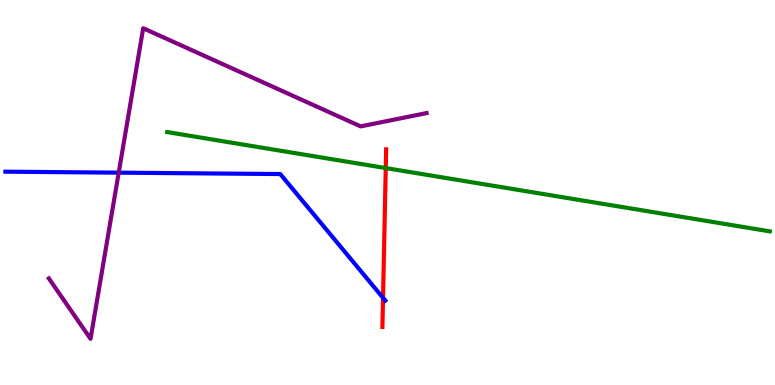[{'lines': ['blue', 'red'], 'intersections': [{'x': 4.94, 'y': 2.26}]}, {'lines': ['green', 'red'], 'intersections': [{'x': 4.98, 'y': 5.63}]}, {'lines': ['purple', 'red'], 'intersections': []}, {'lines': ['blue', 'green'], 'intersections': []}, {'lines': ['blue', 'purple'], 'intersections': [{'x': 1.53, 'y': 5.52}]}, {'lines': ['green', 'purple'], 'intersections': []}]